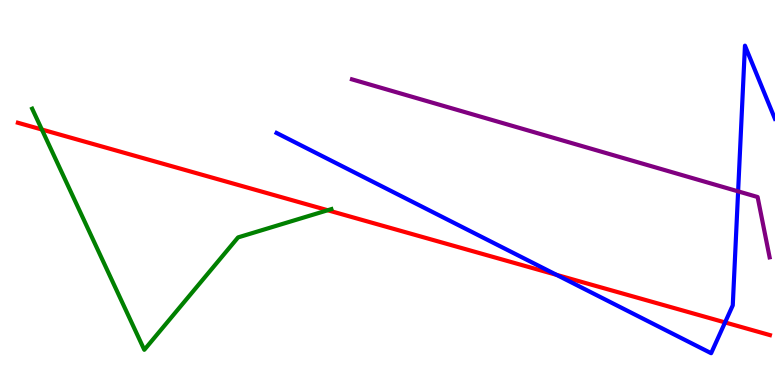[{'lines': ['blue', 'red'], 'intersections': [{'x': 7.18, 'y': 2.86}, {'x': 9.36, 'y': 1.63}]}, {'lines': ['green', 'red'], 'intersections': [{'x': 0.54, 'y': 6.64}, {'x': 4.23, 'y': 4.54}]}, {'lines': ['purple', 'red'], 'intersections': []}, {'lines': ['blue', 'green'], 'intersections': []}, {'lines': ['blue', 'purple'], 'intersections': [{'x': 9.52, 'y': 5.03}]}, {'lines': ['green', 'purple'], 'intersections': []}]